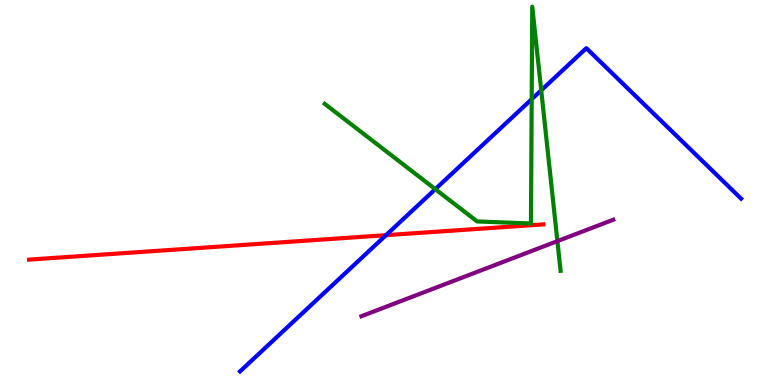[{'lines': ['blue', 'red'], 'intersections': [{'x': 4.98, 'y': 3.89}]}, {'lines': ['green', 'red'], 'intersections': []}, {'lines': ['purple', 'red'], 'intersections': []}, {'lines': ['blue', 'green'], 'intersections': [{'x': 5.62, 'y': 5.09}, {'x': 6.86, 'y': 7.42}, {'x': 6.98, 'y': 7.65}]}, {'lines': ['blue', 'purple'], 'intersections': []}, {'lines': ['green', 'purple'], 'intersections': [{'x': 7.19, 'y': 3.74}]}]